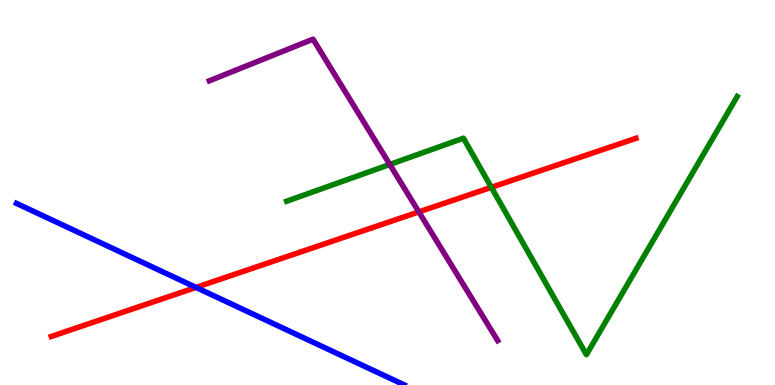[{'lines': ['blue', 'red'], 'intersections': [{'x': 2.53, 'y': 2.53}]}, {'lines': ['green', 'red'], 'intersections': [{'x': 6.34, 'y': 5.13}]}, {'lines': ['purple', 'red'], 'intersections': [{'x': 5.4, 'y': 4.5}]}, {'lines': ['blue', 'green'], 'intersections': []}, {'lines': ['blue', 'purple'], 'intersections': []}, {'lines': ['green', 'purple'], 'intersections': [{'x': 5.03, 'y': 5.73}]}]